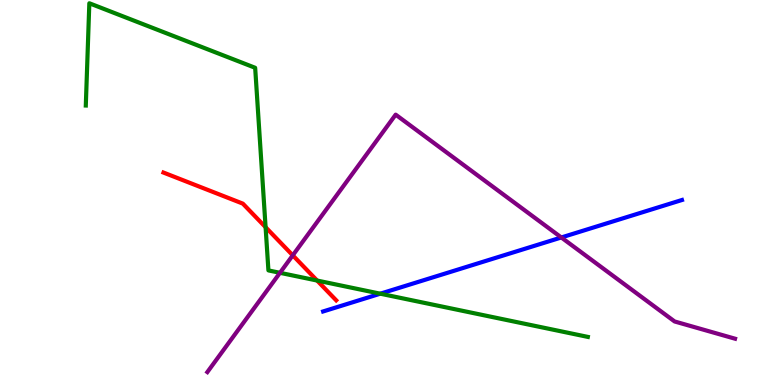[{'lines': ['blue', 'red'], 'intersections': []}, {'lines': ['green', 'red'], 'intersections': [{'x': 3.43, 'y': 4.1}, {'x': 4.09, 'y': 2.71}]}, {'lines': ['purple', 'red'], 'intersections': [{'x': 3.78, 'y': 3.37}]}, {'lines': ['blue', 'green'], 'intersections': [{'x': 4.91, 'y': 2.37}]}, {'lines': ['blue', 'purple'], 'intersections': [{'x': 7.24, 'y': 3.83}]}, {'lines': ['green', 'purple'], 'intersections': [{'x': 3.61, 'y': 2.91}]}]